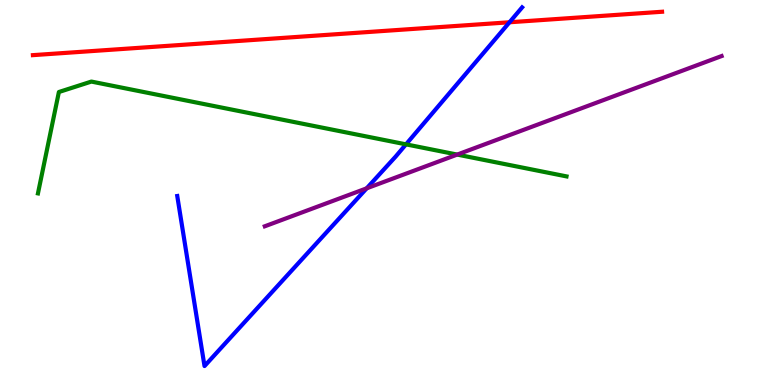[{'lines': ['blue', 'red'], 'intersections': [{'x': 6.57, 'y': 9.42}]}, {'lines': ['green', 'red'], 'intersections': []}, {'lines': ['purple', 'red'], 'intersections': []}, {'lines': ['blue', 'green'], 'intersections': [{'x': 5.24, 'y': 6.25}]}, {'lines': ['blue', 'purple'], 'intersections': [{'x': 4.73, 'y': 5.11}]}, {'lines': ['green', 'purple'], 'intersections': [{'x': 5.9, 'y': 5.98}]}]